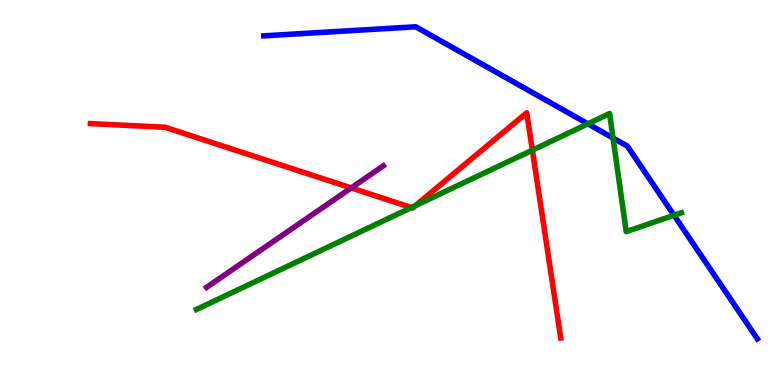[{'lines': ['blue', 'red'], 'intersections': []}, {'lines': ['green', 'red'], 'intersections': [{'x': 5.31, 'y': 4.61}, {'x': 5.36, 'y': 4.66}, {'x': 6.87, 'y': 6.1}]}, {'lines': ['purple', 'red'], 'intersections': [{'x': 4.53, 'y': 5.12}]}, {'lines': ['blue', 'green'], 'intersections': [{'x': 7.59, 'y': 6.78}, {'x': 7.91, 'y': 6.42}, {'x': 8.7, 'y': 4.41}]}, {'lines': ['blue', 'purple'], 'intersections': []}, {'lines': ['green', 'purple'], 'intersections': []}]